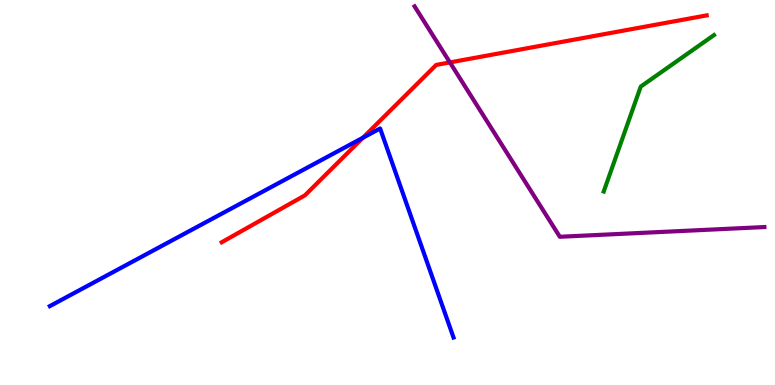[{'lines': ['blue', 'red'], 'intersections': [{'x': 4.68, 'y': 6.42}]}, {'lines': ['green', 'red'], 'intersections': []}, {'lines': ['purple', 'red'], 'intersections': [{'x': 5.81, 'y': 8.38}]}, {'lines': ['blue', 'green'], 'intersections': []}, {'lines': ['blue', 'purple'], 'intersections': []}, {'lines': ['green', 'purple'], 'intersections': []}]